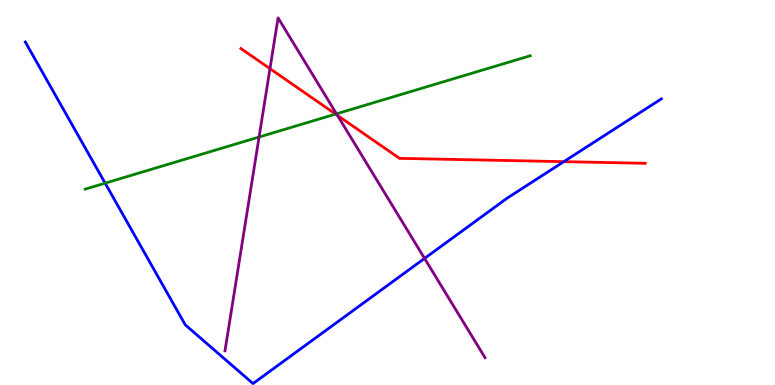[{'lines': ['blue', 'red'], 'intersections': [{'x': 7.28, 'y': 5.8}]}, {'lines': ['green', 'red'], 'intersections': [{'x': 4.33, 'y': 7.04}]}, {'lines': ['purple', 'red'], 'intersections': [{'x': 3.48, 'y': 8.22}, {'x': 4.35, 'y': 7.0}]}, {'lines': ['blue', 'green'], 'intersections': [{'x': 1.36, 'y': 5.24}]}, {'lines': ['blue', 'purple'], 'intersections': [{'x': 5.48, 'y': 3.29}]}, {'lines': ['green', 'purple'], 'intersections': [{'x': 3.34, 'y': 6.44}, {'x': 4.34, 'y': 7.04}]}]